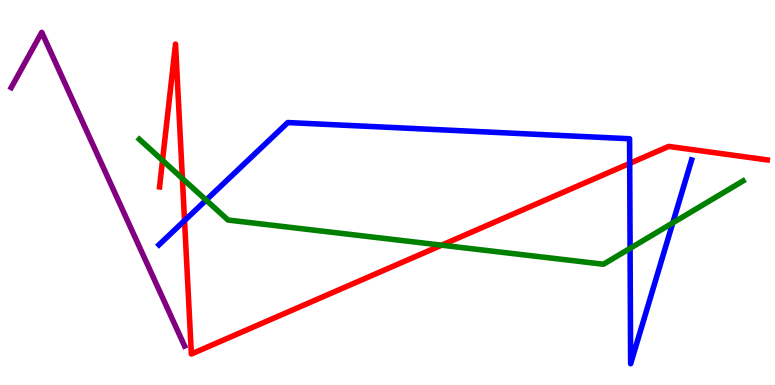[{'lines': ['blue', 'red'], 'intersections': [{'x': 2.38, 'y': 4.27}, {'x': 8.13, 'y': 5.76}]}, {'lines': ['green', 'red'], 'intersections': [{'x': 2.1, 'y': 5.83}, {'x': 2.35, 'y': 5.36}, {'x': 5.7, 'y': 3.63}]}, {'lines': ['purple', 'red'], 'intersections': []}, {'lines': ['blue', 'green'], 'intersections': [{'x': 2.66, 'y': 4.8}, {'x': 8.13, 'y': 3.55}, {'x': 8.68, 'y': 4.21}]}, {'lines': ['blue', 'purple'], 'intersections': []}, {'lines': ['green', 'purple'], 'intersections': []}]